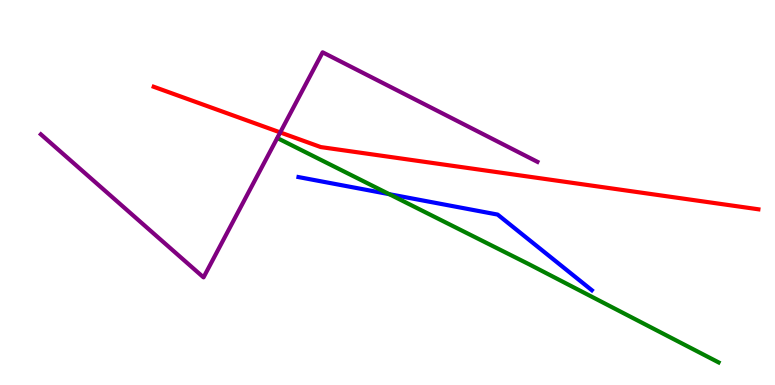[{'lines': ['blue', 'red'], 'intersections': []}, {'lines': ['green', 'red'], 'intersections': []}, {'lines': ['purple', 'red'], 'intersections': [{'x': 3.62, 'y': 6.56}]}, {'lines': ['blue', 'green'], 'intersections': [{'x': 5.02, 'y': 4.96}]}, {'lines': ['blue', 'purple'], 'intersections': []}, {'lines': ['green', 'purple'], 'intersections': []}]